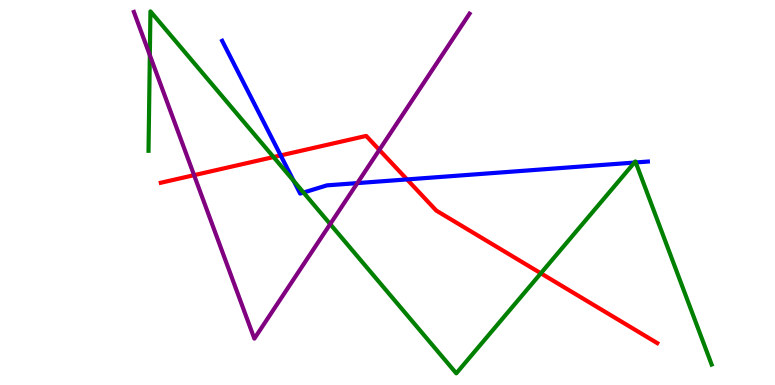[{'lines': ['blue', 'red'], 'intersections': [{'x': 3.62, 'y': 5.96}, {'x': 5.25, 'y': 5.34}]}, {'lines': ['green', 'red'], 'intersections': [{'x': 3.53, 'y': 5.92}, {'x': 6.98, 'y': 2.9}]}, {'lines': ['purple', 'red'], 'intersections': [{'x': 2.5, 'y': 5.45}, {'x': 4.89, 'y': 6.11}]}, {'lines': ['blue', 'green'], 'intersections': [{'x': 3.79, 'y': 5.3}, {'x': 3.92, 'y': 5.0}, {'x': 8.19, 'y': 5.78}, {'x': 8.2, 'y': 5.78}]}, {'lines': ['blue', 'purple'], 'intersections': [{'x': 4.61, 'y': 5.24}]}, {'lines': ['green', 'purple'], 'intersections': [{'x': 1.93, 'y': 8.57}, {'x': 4.26, 'y': 4.18}]}]